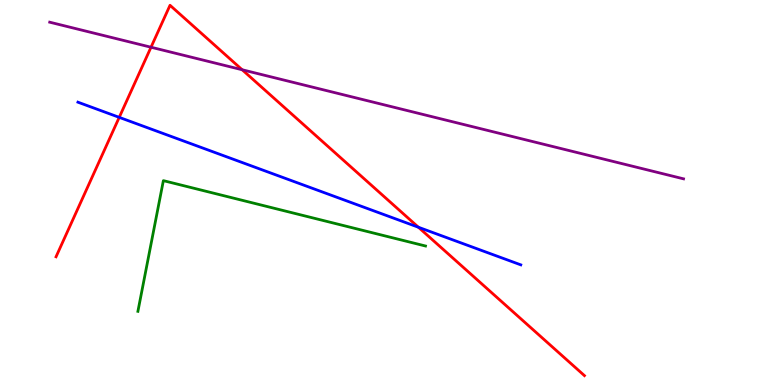[{'lines': ['blue', 'red'], 'intersections': [{'x': 1.54, 'y': 6.95}, {'x': 5.4, 'y': 4.1}]}, {'lines': ['green', 'red'], 'intersections': []}, {'lines': ['purple', 'red'], 'intersections': [{'x': 1.95, 'y': 8.77}, {'x': 3.12, 'y': 8.19}]}, {'lines': ['blue', 'green'], 'intersections': []}, {'lines': ['blue', 'purple'], 'intersections': []}, {'lines': ['green', 'purple'], 'intersections': []}]